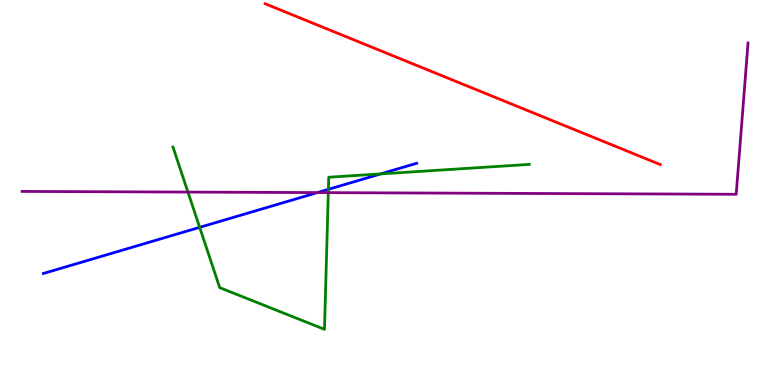[{'lines': ['blue', 'red'], 'intersections': []}, {'lines': ['green', 'red'], 'intersections': []}, {'lines': ['purple', 'red'], 'intersections': []}, {'lines': ['blue', 'green'], 'intersections': [{'x': 2.58, 'y': 4.09}, {'x': 4.24, 'y': 5.08}, {'x': 4.91, 'y': 5.48}]}, {'lines': ['blue', 'purple'], 'intersections': [{'x': 4.1, 'y': 5.0}]}, {'lines': ['green', 'purple'], 'intersections': [{'x': 2.43, 'y': 5.01}, {'x': 4.24, 'y': 5.0}]}]